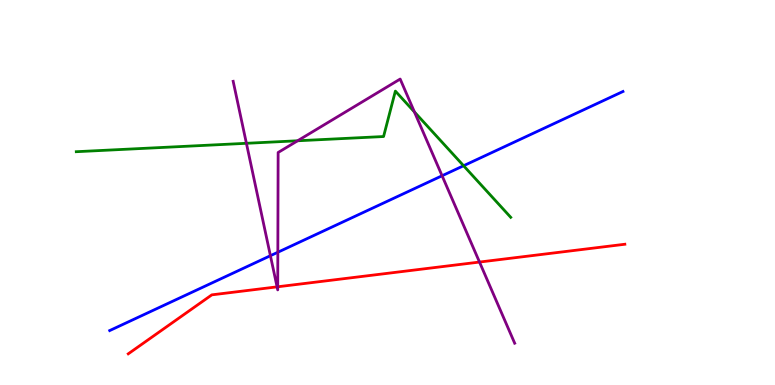[{'lines': ['blue', 'red'], 'intersections': []}, {'lines': ['green', 'red'], 'intersections': []}, {'lines': ['purple', 'red'], 'intersections': [{'x': 3.58, 'y': 2.55}, {'x': 3.58, 'y': 2.55}, {'x': 6.19, 'y': 3.19}]}, {'lines': ['blue', 'green'], 'intersections': [{'x': 5.98, 'y': 5.7}]}, {'lines': ['blue', 'purple'], 'intersections': [{'x': 3.49, 'y': 3.36}, {'x': 3.58, 'y': 3.45}, {'x': 5.7, 'y': 5.44}]}, {'lines': ['green', 'purple'], 'intersections': [{'x': 3.18, 'y': 6.28}, {'x': 3.84, 'y': 6.34}, {'x': 5.35, 'y': 7.09}]}]